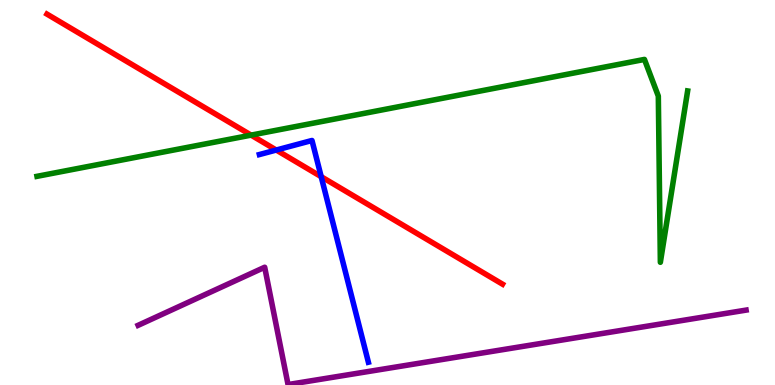[{'lines': ['blue', 'red'], 'intersections': [{'x': 3.56, 'y': 6.1}, {'x': 4.14, 'y': 5.41}]}, {'lines': ['green', 'red'], 'intersections': [{'x': 3.24, 'y': 6.49}]}, {'lines': ['purple', 'red'], 'intersections': []}, {'lines': ['blue', 'green'], 'intersections': []}, {'lines': ['blue', 'purple'], 'intersections': []}, {'lines': ['green', 'purple'], 'intersections': []}]